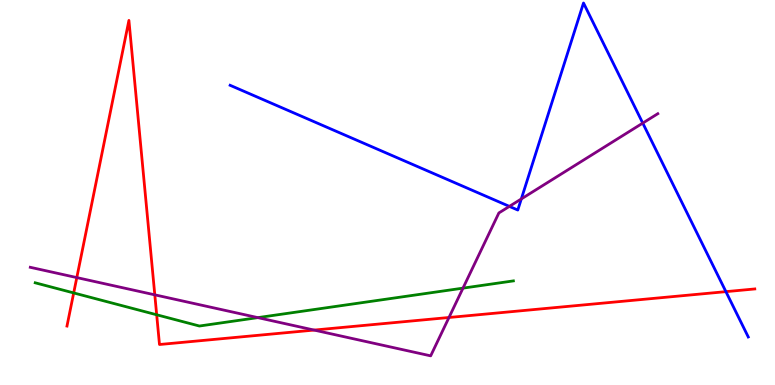[{'lines': ['blue', 'red'], 'intersections': [{'x': 9.37, 'y': 2.42}]}, {'lines': ['green', 'red'], 'intersections': [{'x': 0.951, 'y': 2.39}, {'x': 2.02, 'y': 1.82}]}, {'lines': ['purple', 'red'], 'intersections': [{'x': 0.991, 'y': 2.79}, {'x': 2.0, 'y': 2.34}, {'x': 4.05, 'y': 1.43}, {'x': 5.79, 'y': 1.75}]}, {'lines': ['blue', 'green'], 'intersections': []}, {'lines': ['blue', 'purple'], 'intersections': [{'x': 6.57, 'y': 4.64}, {'x': 6.73, 'y': 4.83}, {'x': 8.29, 'y': 6.8}]}, {'lines': ['green', 'purple'], 'intersections': [{'x': 3.33, 'y': 1.75}, {'x': 5.97, 'y': 2.52}]}]